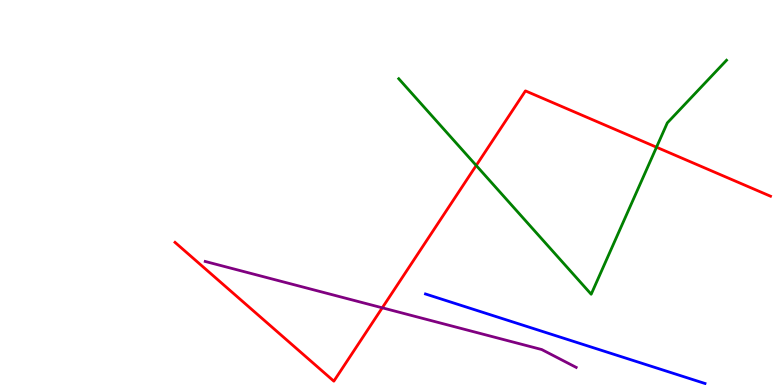[{'lines': ['blue', 'red'], 'intersections': []}, {'lines': ['green', 'red'], 'intersections': [{'x': 6.14, 'y': 5.7}, {'x': 8.47, 'y': 6.18}]}, {'lines': ['purple', 'red'], 'intersections': [{'x': 4.93, 'y': 2.01}]}, {'lines': ['blue', 'green'], 'intersections': []}, {'lines': ['blue', 'purple'], 'intersections': []}, {'lines': ['green', 'purple'], 'intersections': []}]